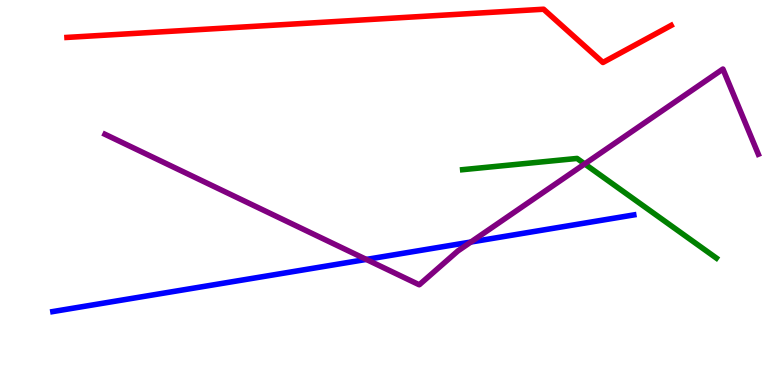[{'lines': ['blue', 'red'], 'intersections': []}, {'lines': ['green', 'red'], 'intersections': []}, {'lines': ['purple', 'red'], 'intersections': []}, {'lines': ['blue', 'green'], 'intersections': []}, {'lines': ['blue', 'purple'], 'intersections': [{'x': 4.73, 'y': 3.26}, {'x': 6.08, 'y': 3.71}]}, {'lines': ['green', 'purple'], 'intersections': [{'x': 7.54, 'y': 5.74}]}]